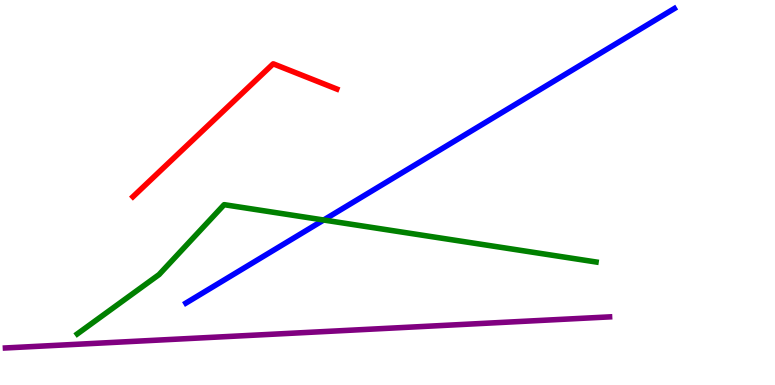[{'lines': ['blue', 'red'], 'intersections': []}, {'lines': ['green', 'red'], 'intersections': []}, {'lines': ['purple', 'red'], 'intersections': []}, {'lines': ['blue', 'green'], 'intersections': [{'x': 4.18, 'y': 4.29}]}, {'lines': ['blue', 'purple'], 'intersections': []}, {'lines': ['green', 'purple'], 'intersections': []}]